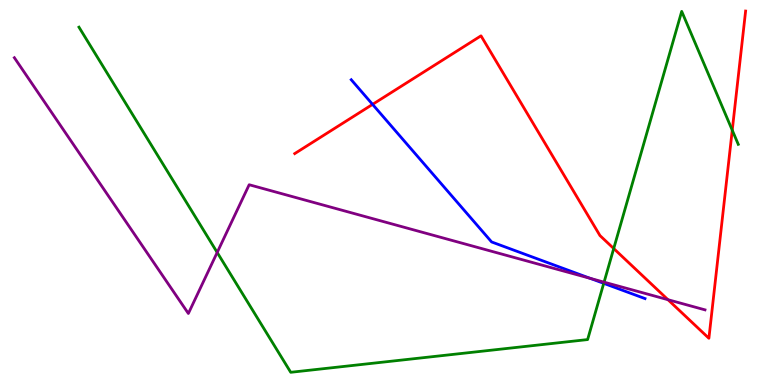[{'lines': ['blue', 'red'], 'intersections': [{'x': 4.81, 'y': 7.29}]}, {'lines': ['green', 'red'], 'intersections': [{'x': 7.92, 'y': 3.54}, {'x': 9.45, 'y': 6.62}]}, {'lines': ['purple', 'red'], 'intersections': [{'x': 8.62, 'y': 2.22}]}, {'lines': ['blue', 'green'], 'intersections': [{'x': 7.79, 'y': 2.64}]}, {'lines': ['blue', 'purple'], 'intersections': [{'x': 7.62, 'y': 2.77}]}, {'lines': ['green', 'purple'], 'intersections': [{'x': 2.8, 'y': 3.44}, {'x': 7.79, 'y': 2.67}]}]